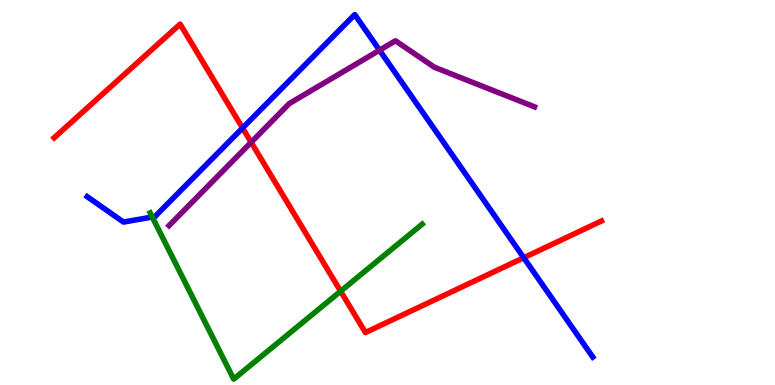[{'lines': ['blue', 'red'], 'intersections': [{'x': 3.13, 'y': 6.67}, {'x': 6.76, 'y': 3.31}]}, {'lines': ['green', 'red'], 'intersections': [{'x': 4.4, 'y': 2.44}]}, {'lines': ['purple', 'red'], 'intersections': [{'x': 3.24, 'y': 6.3}]}, {'lines': ['blue', 'green'], 'intersections': [{'x': 1.96, 'y': 4.36}]}, {'lines': ['blue', 'purple'], 'intersections': [{'x': 4.9, 'y': 8.7}]}, {'lines': ['green', 'purple'], 'intersections': []}]